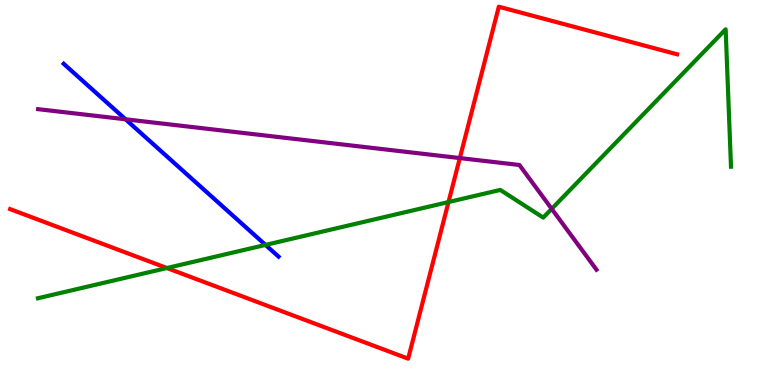[{'lines': ['blue', 'red'], 'intersections': []}, {'lines': ['green', 'red'], 'intersections': [{'x': 2.15, 'y': 3.04}, {'x': 5.79, 'y': 4.75}]}, {'lines': ['purple', 'red'], 'intersections': [{'x': 5.93, 'y': 5.89}]}, {'lines': ['blue', 'green'], 'intersections': [{'x': 3.43, 'y': 3.64}]}, {'lines': ['blue', 'purple'], 'intersections': [{'x': 1.62, 'y': 6.9}]}, {'lines': ['green', 'purple'], 'intersections': [{'x': 7.12, 'y': 4.58}]}]